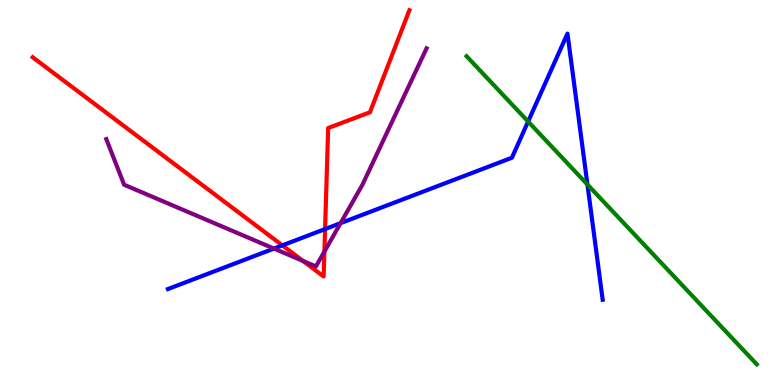[{'lines': ['blue', 'red'], 'intersections': [{'x': 3.64, 'y': 3.63}, {'x': 4.19, 'y': 4.05}]}, {'lines': ['green', 'red'], 'intersections': []}, {'lines': ['purple', 'red'], 'intersections': [{'x': 3.91, 'y': 3.22}, {'x': 4.19, 'y': 3.47}]}, {'lines': ['blue', 'green'], 'intersections': [{'x': 6.81, 'y': 6.84}, {'x': 7.58, 'y': 5.21}]}, {'lines': ['blue', 'purple'], 'intersections': [{'x': 3.53, 'y': 3.54}, {'x': 4.39, 'y': 4.2}]}, {'lines': ['green', 'purple'], 'intersections': []}]